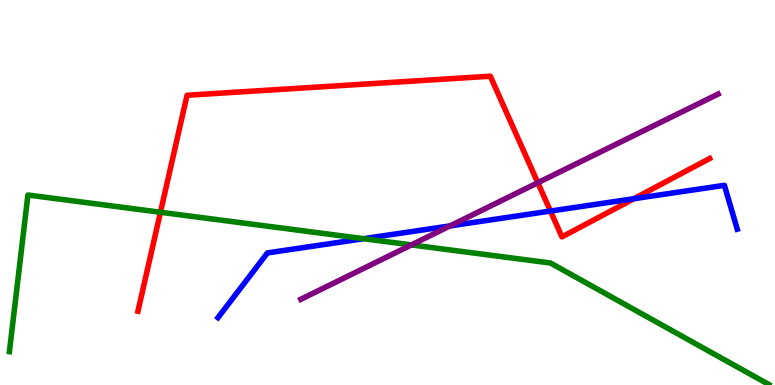[{'lines': ['blue', 'red'], 'intersections': [{'x': 7.1, 'y': 4.52}, {'x': 8.18, 'y': 4.84}]}, {'lines': ['green', 'red'], 'intersections': [{'x': 2.07, 'y': 4.49}]}, {'lines': ['purple', 'red'], 'intersections': [{'x': 6.94, 'y': 5.25}]}, {'lines': ['blue', 'green'], 'intersections': [{'x': 4.69, 'y': 3.8}]}, {'lines': ['blue', 'purple'], 'intersections': [{'x': 5.81, 'y': 4.13}]}, {'lines': ['green', 'purple'], 'intersections': [{'x': 5.31, 'y': 3.64}]}]